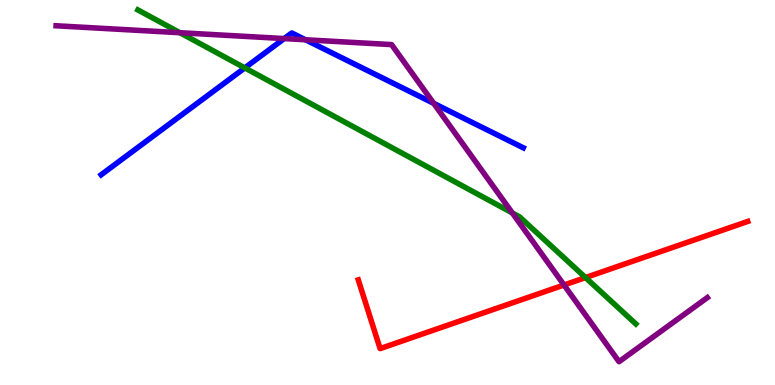[{'lines': ['blue', 'red'], 'intersections': []}, {'lines': ['green', 'red'], 'intersections': [{'x': 7.55, 'y': 2.79}]}, {'lines': ['purple', 'red'], 'intersections': [{'x': 7.28, 'y': 2.6}]}, {'lines': ['blue', 'green'], 'intersections': [{'x': 3.16, 'y': 8.24}]}, {'lines': ['blue', 'purple'], 'intersections': [{'x': 3.67, 'y': 9.0}, {'x': 3.94, 'y': 8.97}, {'x': 5.6, 'y': 7.31}]}, {'lines': ['green', 'purple'], 'intersections': [{'x': 2.32, 'y': 9.15}, {'x': 6.61, 'y': 4.47}]}]